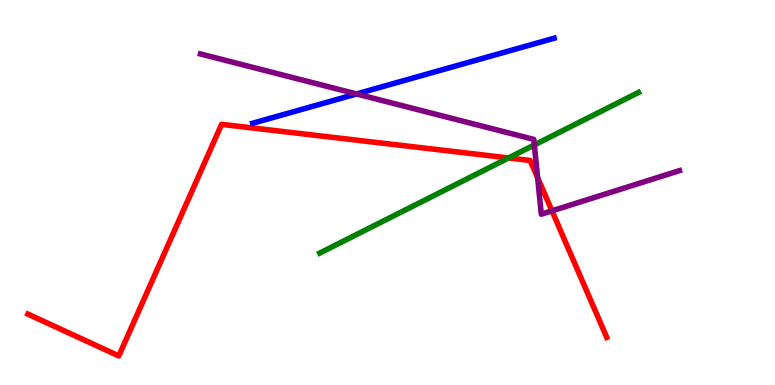[{'lines': ['blue', 'red'], 'intersections': []}, {'lines': ['green', 'red'], 'intersections': [{'x': 6.56, 'y': 5.9}]}, {'lines': ['purple', 'red'], 'intersections': [{'x': 6.94, 'y': 5.38}, {'x': 7.12, 'y': 4.52}]}, {'lines': ['blue', 'green'], 'intersections': []}, {'lines': ['blue', 'purple'], 'intersections': [{'x': 4.6, 'y': 7.56}]}, {'lines': ['green', 'purple'], 'intersections': [{'x': 6.89, 'y': 6.24}]}]